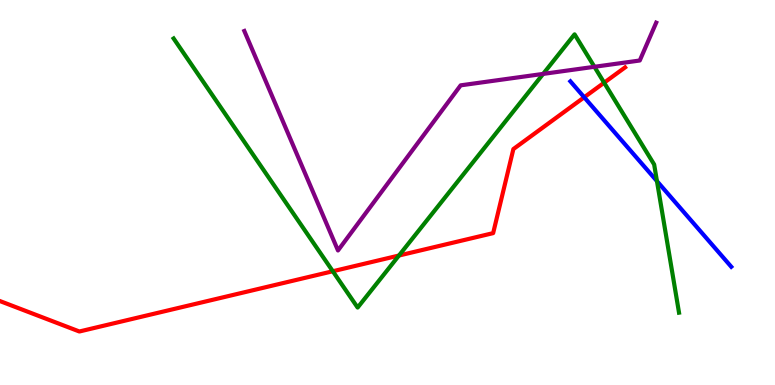[{'lines': ['blue', 'red'], 'intersections': [{'x': 7.54, 'y': 7.47}]}, {'lines': ['green', 'red'], 'intersections': [{'x': 4.29, 'y': 2.95}, {'x': 5.15, 'y': 3.36}, {'x': 7.8, 'y': 7.85}]}, {'lines': ['purple', 'red'], 'intersections': []}, {'lines': ['blue', 'green'], 'intersections': [{'x': 8.48, 'y': 5.3}]}, {'lines': ['blue', 'purple'], 'intersections': []}, {'lines': ['green', 'purple'], 'intersections': [{'x': 7.01, 'y': 8.08}, {'x': 7.67, 'y': 8.27}]}]